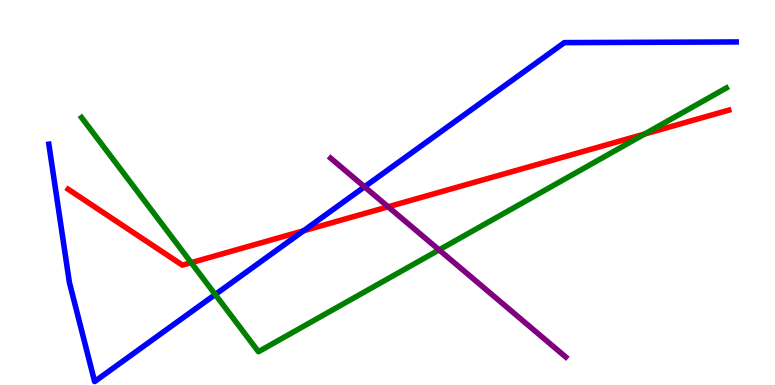[{'lines': ['blue', 'red'], 'intersections': [{'x': 3.92, 'y': 4.01}]}, {'lines': ['green', 'red'], 'intersections': [{'x': 2.47, 'y': 3.18}, {'x': 8.32, 'y': 6.52}]}, {'lines': ['purple', 'red'], 'intersections': [{'x': 5.01, 'y': 4.63}]}, {'lines': ['blue', 'green'], 'intersections': [{'x': 2.78, 'y': 2.35}]}, {'lines': ['blue', 'purple'], 'intersections': [{'x': 4.7, 'y': 5.15}]}, {'lines': ['green', 'purple'], 'intersections': [{'x': 5.67, 'y': 3.51}]}]